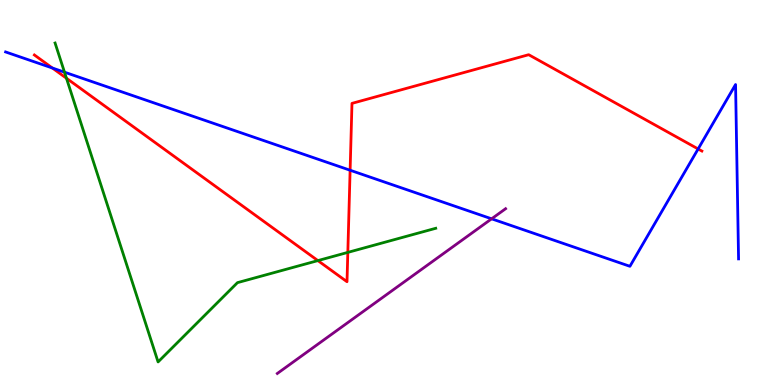[{'lines': ['blue', 'red'], 'intersections': [{'x': 0.675, 'y': 8.23}, {'x': 4.52, 'y': 5.58}, {'x': 9.01, 'y': 6.13}]}, {'lines': ['green', 'red'], 'intersections': [{'x': 0.857, 'y': 7.97}, {'x': 4.1, 'y': 3.23}, {'x': 4.49, 'y': 3.44}]}, {'lines': ['purple', 'red'], 'intersections': []}, {'lines': ['blue', 'green'], 'intersections': [{'x': 0.832, 'y': 8.13}]}, {'lines': ['blue', 'purple'], 'intersections': [{'x': 6.34, 'y': 4.32}]}, {'lines': ['green', 'purple'], 'intersections': []}]